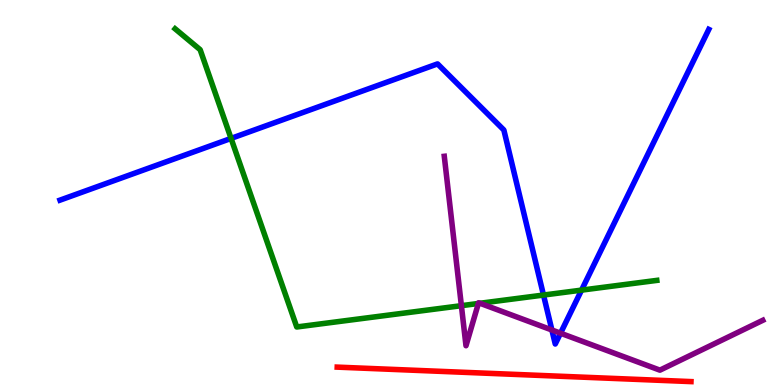[{'lines': ['blue', 'red'], 'intersections': []}, {'lines': ['green', 'red'], 'intersections': []}, {'lines': ['purple', 'red'], 'intersections': []}, {'lines': ['blue', 'green'], 'intersections': [{'x': 2.98, 'y': 6.41}, {'x': 7.01, 'y': 2.34}, {'x': 7.5, 'y': 2.46}]}, {'lines': ['blue', 'purple'], 'intersections': [{'x': 7.12, 'y': 1.43}, {'x': 7.23, 'y': 1.35}]}, {'lines': ['green', 'purple'], 'intersections': [{'x': 5.95, 'y': 2.06}, {'x': 6.17, 'y': 2.12}, {'x': 6.19, 'y': 2.12}]}]